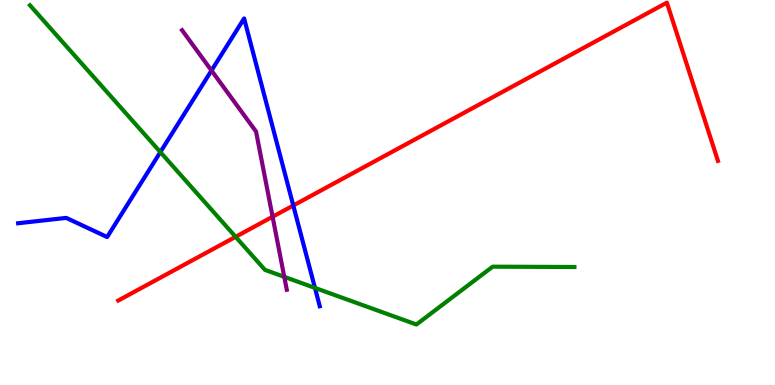[{'lines': ['blue', 'red'], 'intersections': [{'x': 3.78, 'y': 4.66}]}, {'lines': ['green', 'red'], 'intersections': [{'x': 3.04, 'y': 3.85}]}, {'lines': ['purple', 'red'], 'intersections': [{'x': 3.52, 'y': 4.37}]}, {'lines': ['blue', 'green'], 'intersections': [{'x': 2.07, 'y': 6.05}, {'x': 4.06, 'y': 2.52}]}, {'lines': ['blue', 'purple'], 'intersections': [{'x': 2.73, 'y': 8.17}]}, {'lines': ['green', 'purple'], 'intersections': [{'x': 3.67, 'y': 2.81}]}]